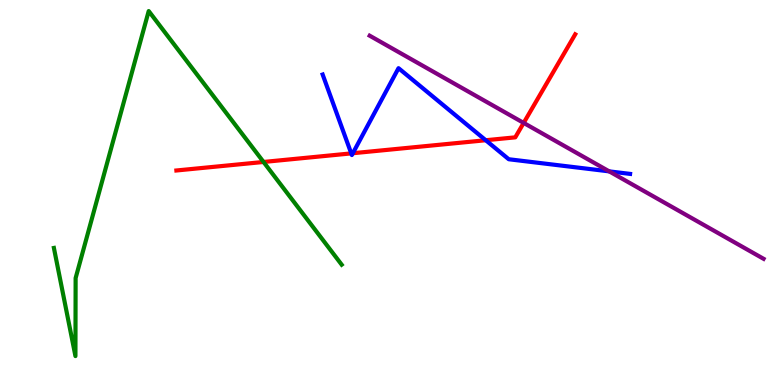[{'lines': ['blue', 'red'], 'intersections': [{'x': 4.53, 'y': 6.02}, {'x': 4.55, 'y': 6.02}, {'x': 6.27, 'y': 6.36}]}, {'lines': ['green', 'red'], 'intersections': [{'x': 3.4, 'y': 5.79}]}, {'lines': ['purple', 'red'], 'intersections': [{'x': 6.76, 'y': 6.81}]}, {'lines': ['blue', 'green'], 'intersections': []}, {'lines': ['blue', 'purple'], 'intersections': [{'x': 7.86, 'y': 5.55}]}, {'lines': ['green', 'purple'], 'intersections': []}]